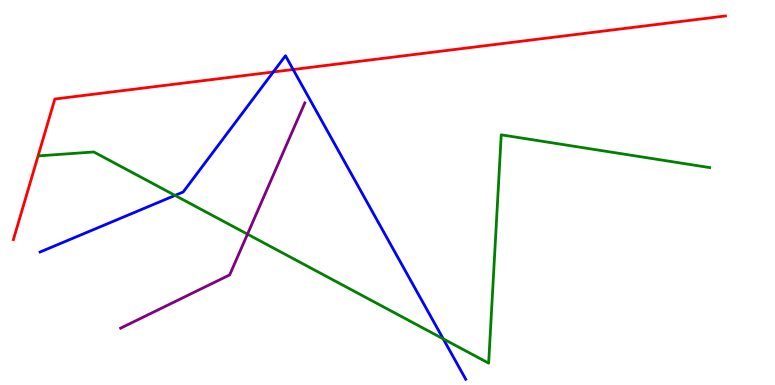[{'lines': ['blue', 'red'], 'intersections': [{'x': 3.53, 'y': 8.13}, {'x': 3.78, 'y': 8.19}]}, {'lines': ['green', 'red'], 'intersections': []}, {'lines': ['purple', 'red'], 'intersections': []}, {'lines': ['blue', 'green'], 'intersections': [{'x': 2.26, 'y': 4.92}, {'x': 5.72, 'y': 1.2}]}, {'lines': ['blue', 'purple'], 'intersections': []}, {'lines': ['green', 'purple'], 'intersections': [{'x': 3.19, 'y': 3.92}]}]